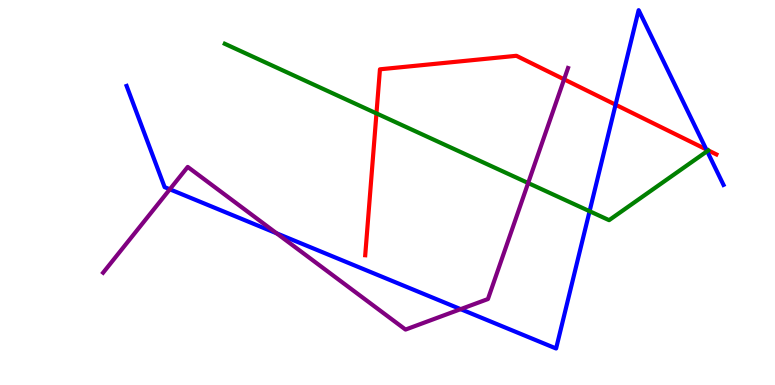[{'lines': ['blue', 'red'], 'intersections': [{'x': 7.94, 'y': 7.28}, {'x': 9.11, 'y': 6.12}]}, {'lines': ['green', 'red'], 'intersections': [{'x': 4.86, 'y': 7.05}]}, {'lines': ['purple', 'red'], 'intersections': [{'x': 7.28, 'y': 7.94}]}, {'lines': ['blue', 'green'], 'intersections': [{'x': 7.61, 'y': 4.51}, {'x': 9.12, 'y': 6.07}]}, {'lines': ['blue', 'purple'], 'intersections': [{'x': 2.19, 'y': 5.08}, {'x': 3.57, 'y': 3.94}, {'x': 5.94, 'y': 1.97}]}, {'lines': ['green', 'purple'], 'intersections': [{'x': 6.81, 'y': 5.25}]}]